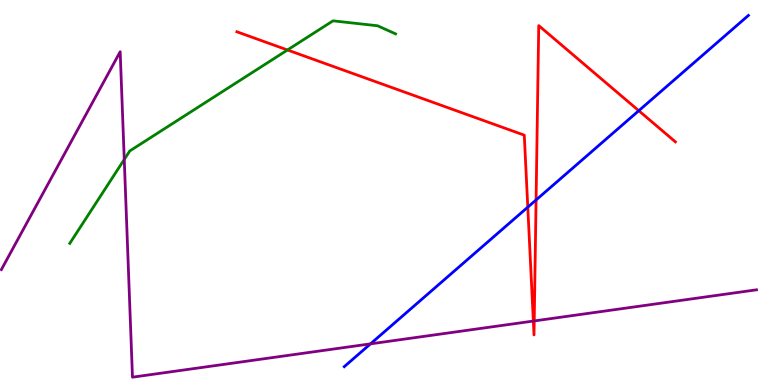[{'lines': ['blue', 'red'], 'intersections': [{'x': 6.81, 'y': 4.62}, {'x': 6.92, 'y': 4.81}, {'x': 8.24, 'y': 7.12}]}, {'lines': ['green', 'red'], 'intersections': [{'x': 3.71, 'y': 8.7}]}, {'lines': ['purple', 'red'], 'intersections': [{'x': 6.88, 'y': 1.66}, {'x': 6.89, 'y': 1.66}]}, {'lines': ['blue', 'green'], 'intersections': []}, {'lines': ['blue', 'purple'], 'intersections': [{'x': 4.78, 'y': 1.07}]}, {'lines': ['green', 'purple'], 'intersections': [{'x': 1.6, 'y': 5.86}]}]